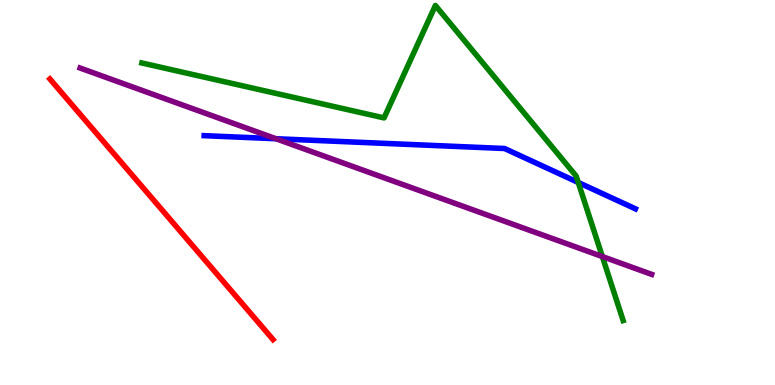[{'lines': ['blue', 'red'], 'intersections': []}, {'lines': ['green', 'red'], 'intersections': []}, {'lines': ['purple', 'red'], 'intersections': []}, {'lines': ['blue', 'green'], 'intersections': [{'x': 7.46, 'y': 5.26}]}, {'lines': ['blue', 'purple'], 'intersections': [{'x': 3.56, 'y': 6.4}]}, {'lines': ['green', 'purple'], 'intersections': [{'x': 7.77, 'y': 3.34}]}]